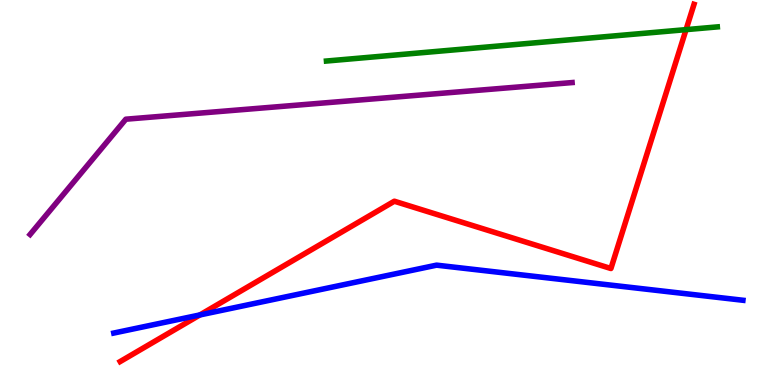[{'lines': ['blue', 'red'], 'intersections': [{'x': 2.58, 'y': 1.82}]}, {'lines': ['green', 'red'], 'intersections': [{'x': 8.85, 'y': 9.23}]}, {'lines': ['purple', 'red'], 'intersections': []}, {'lines': ['blue', 'green'], 'intersections': []}, {'lines': ['blue', 'purple'], 'intersections': []}, {'lines': ['green', 'purple'], 'intersections': []}]